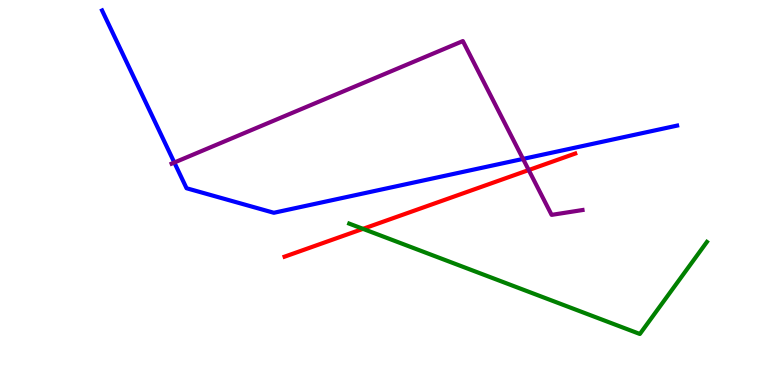[{'lines': ['blue', 'red'], 'intersections': []}, {'lines': ['green', 'red'], 'intersections': [{'x': 4.68, 'y': 4.06}]}, {'lines': ['purple', 'red'], 'intersections': [{'x': 6.82, 'y': 5.58}]}, {'lines': ['blue', 'green'], 'intersections': []}, {'lines': ['blue', 'purple'], 'intersections': [{'x': 2.25, 'y': 5.78}, {'x': 6.75, 'y': 5.87}]}, {'lines': ['green', 'purple'], 'intersections': []}]